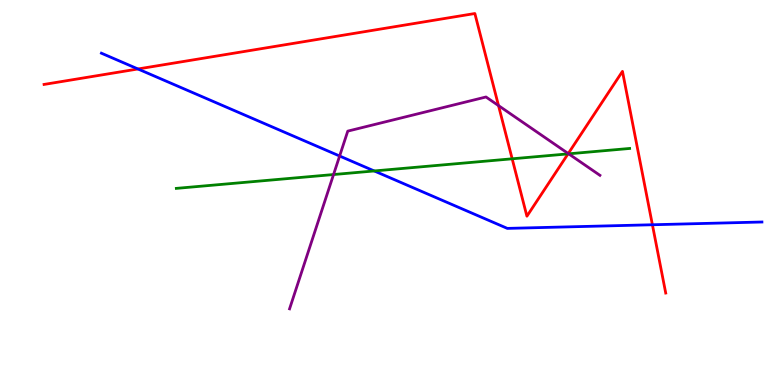[{'lines': ['blue', 'red'], 'intersections': [{'x': 1.78, 'y': 8.21}, {'x': 8.42, 'y': 4.16}]}, {'lines': ['green', 'red'], 'intersections': [{'x': 6.61, 'y': 5.88}, {'x': 7.33, 'y': 6.0}]}, {'lines': ['purple', 'red'], 'intersections': [{'x': 6.43, 'y': 7.26}, {'x': 7.33, 'y': 6.01}]}, {'lines': ['blue', 'green'], 'intersections': [{'x': 4.83, 'y': 5.56}]}, {'lines': ['blue', 'purple'], 'intersections': [{'x': 4.38, 'y': 5.95}]}, {'lines': ['green', 'purple'], 'intersections': [{'x': 4.3, 'y': 5.47}, {'x': 7.34, 'y': 6.0}]}]